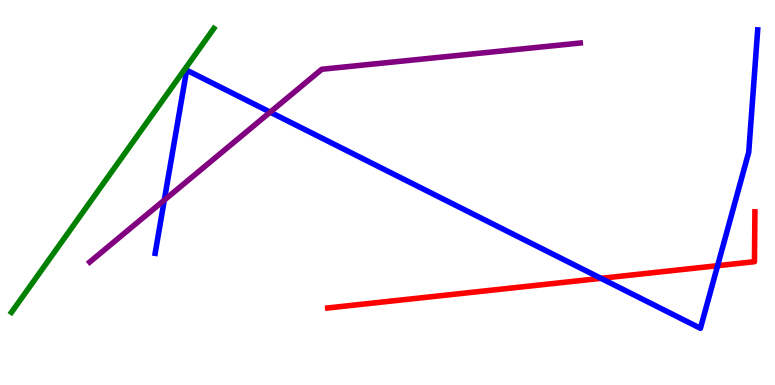[{'lines': ['blue', 'red'], 'intersections': [{'x': 7.75, 'y': 2.77}, {'x': 9.26, 'y': 3.1}]}, {'lines': ['green', 'red'], 'intersections': []}, {'lines': ['purple', 'red'], 'intersections': []}, {'lines': ['blue', 'green'], 'intersections': []}, {'lines': ['blue', 'purple'], 'intersections': [{'x': 2.12, 'y': 4.8}, {'x': 3.49, 'y': 7.09}]}, {'lines': ['green', 'purple'], 'intersections': []}]